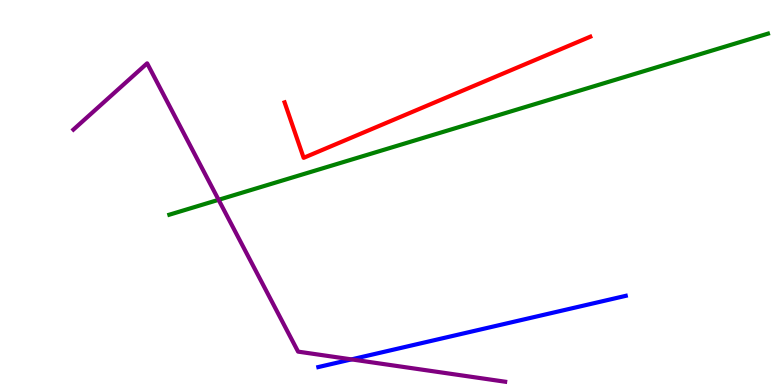[{'lines': ['blue', 'red'], 'intersections': []}, {'lines': ['green', 'red'], 'intersections': []}, {'lines': ['purple', 'red'], 'intersections': []}, {'lines': ['blue', 'green'], 'intersections': []}, {'lines': ['blue', 'purple'], 'intersections': [{'x': 4.54, 'y': 0.665}]}, {'lines': ['green', 'purple'], 'intersections': [{'x': 2.82, 'y': 4.81}]}]